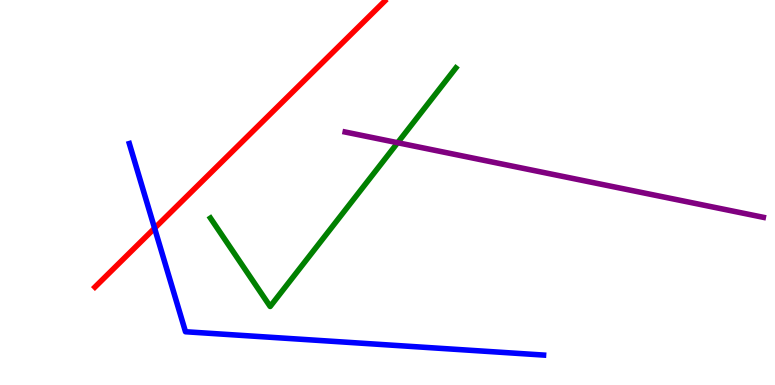[{'lines': ['blue', 'red'], 'intersections': [{'x': 1.99, 'y': 4.07}]}, {'lines': ['green', 'red'], 'intersections': []}, {'lines': ['purple', 'red'], 'intersections': []}, {'lines': ['blue', 'green'], 'intersections': []}, {'lines': ['blue', 'purple'], 'intersections': []}, {'lines': ['green', 'purple'], 'intersections': [{'x': 5.13, 'y': 6.29}]}]